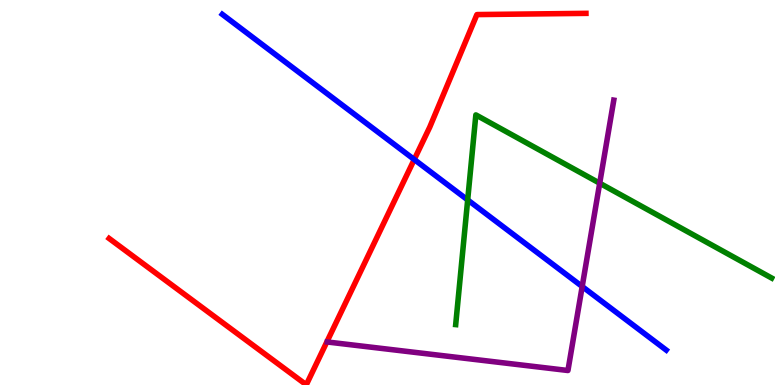[{'lines': ['blue', 'red'], 'intersections': [{'x': 5.35, 'y': 5.86}]}, {'lines': ['green', 'red'], 'intersections': []}, {'lines': ['purple', 'red'], 'intersections': []}, {'lines': ['blue', 'green'], 'intersections': [{'x': 6.03, 'y': 4.81}]}, {'lines': ['blue', 'purple'], 'intersections': [{'x': 7.51, 'y': 2.56}]}, {'lines': ['green', 'purple'], 'intersections': [{'x': 7.74, 'y': 5.24}]}]